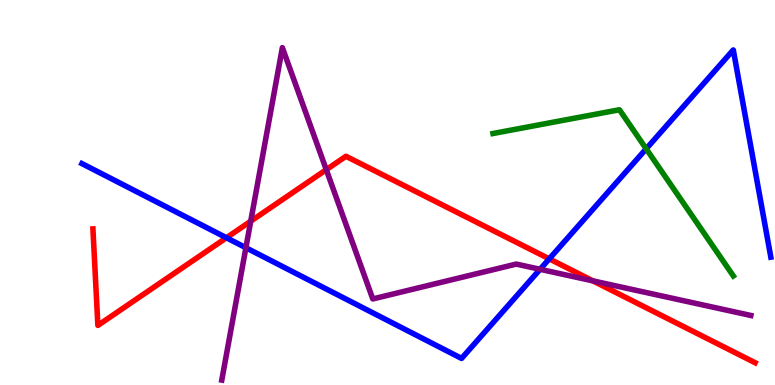[{'lines': ['blue', 'red'], 'intersections': [{'x': 2.92, 'y': 3.82}, {'x': 7.09, 'y': 3.28}]}, {'lines': ['green', 'red'], 'intersections': []}, {'lines': ['purple', 'red'], 'intersections': [{'x': 3.24, 'y': 4.25}, {'x': 4.21, 'y': 5.59}, {'x': 7.65, 'y': 2.7}]}, {'lines': ['blue', 'green'], 'intersections': [{'x': 8.34, 'y': 6.13}]}, {'lines': ['blue', 'purple'], 'intersections': [{'x': 3.17, 'y': 3.57}, {'x': 6.97, 'y': 3.01}]}, {'lines': ['green', 'purple'], 'intersections': []}]